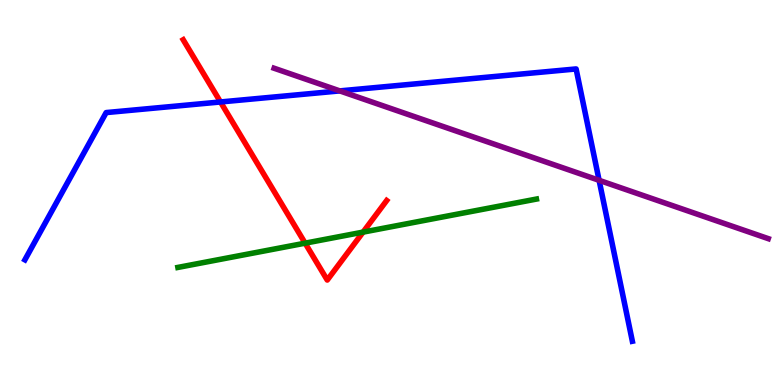[{'lines': ['blue', 'red'], 'intersections': [{'x': 2.85, 'y': 7.35}]}, {'lines': ['green', 'red'], 'intersections': [{'x': 3.94, 'y': 3.68}, {'x': 4.68, 'y': 3.97}]}, {'lines': ['purple', 'red'], 'intersections': []}, {'lines': ['blue', 'green'], 'intersections': []}, {'lines': ['blue', 'purple'], 'intersections': [{'x': 4.38, 'y': 7.64}, {'x': 7.73, 'y': 5.32}]}, {'lines': ['green', 'purple'], 'intersections': []}]